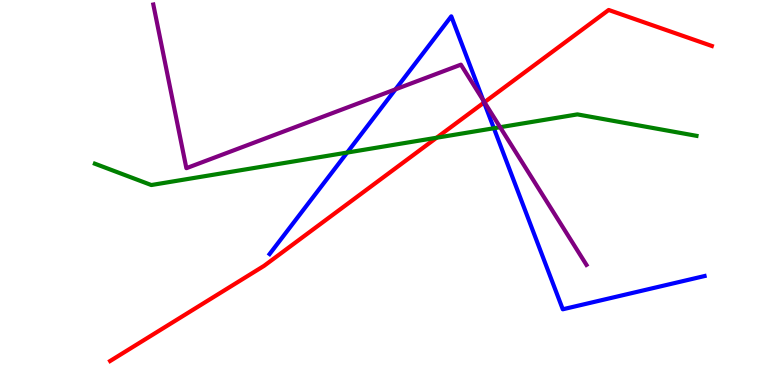[{'lines': ['blue', 'red'], 'intersections': [{'x': 6.25, 'y': 7.34}]}, {'lines': ['green', 'red'], 'intersections': [{'x': 5.63, 'y': 6.42}]}, {'lines': ['purple', 'red'], 'intersections': [{'x': 6.25, 'y': 7.35}]}, {'lines': ['blue', 'green'], 'intersections': [{'x': 4.48, 'y': 6.04}, {'x': 6.37, 'y': 6.67}]}, {'lines': ['blue', 'purple'], 'intersections': [{'x': 5.1, 'y': 7.68}, {'x': 6.24, 'y': 7.4}]}, {'lines': ['green', 'purple'], 'intersections': [{'x': 6.45, 'y': 6.7}]}]